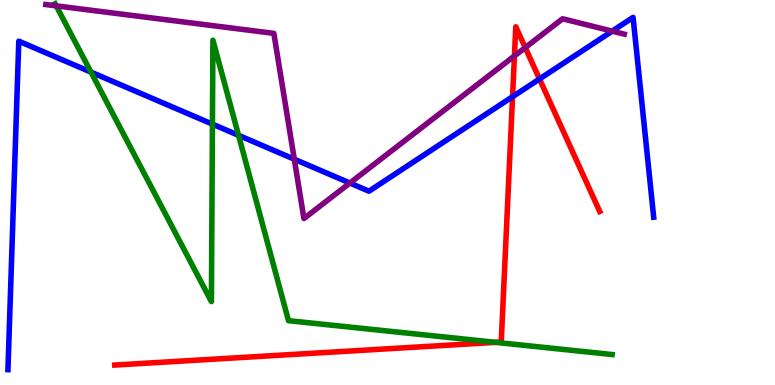[{'lines': ['blue', 'red'], 'intersections': [{'x': 6.61, 'y': 7.49}, {'x': 6.96, 'y': 7.95}]}, {'lines': ['green', 'red'], 'intersections': [{'x': 6.4, 'y': 1.11}]}, {'lines': ['purple', 'red'], 'intersections': [{'x': 6.64, 'y': 8.55}, {'x': 6.78, 'y': 8.76}]}, {'lines': ['blue', 'green'], 'intersections': [{'x': 1.17, 'y': 8.13}, {'x': 2.74, 'y': 6.78}, {'x': 3.08, 'y': 6.49}]}, {'lines': ['blue', 'purple'], 'intersections': [{'x': 3.8, 'y': 5.86}, {'x': 4.51, 'y': 5.25}, {'x': 7.9, 'y': 9.19}]}, {'lines': ['green', 'purple'], 'intersections': [{'x': 0.725, 'y': 9.85}]}]